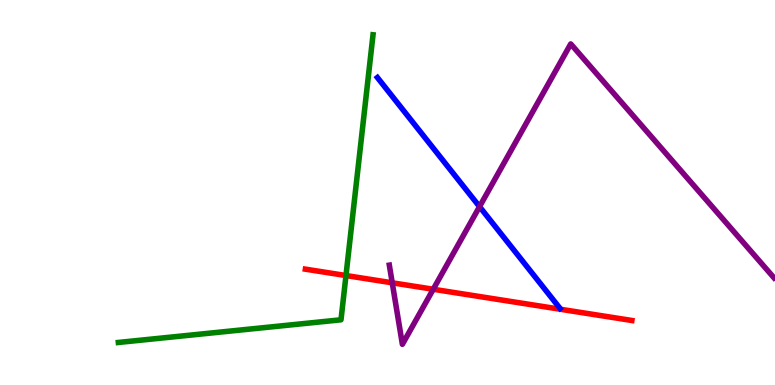[{'lines': ['blue', 'red'], 'intersections': []}, {'lines': ['green', 'red'], 'intersections': [{'x': 4.46, 'y': 2.84}]}, {'lines': ['purple', 'red'], 'intersections': [{'x': 5.06, 'y': 2.65}, {'x': 5.59, 'y': 2.49}]}, {'lines': ['blue', 'green'], 'intersections': []}, {'lines': ['blue', 'purple'], 'intersections': [{'x': 6.19, 'y': 4.63}]}, {'lines': ['green', 'purple'], 'intersections': []}]